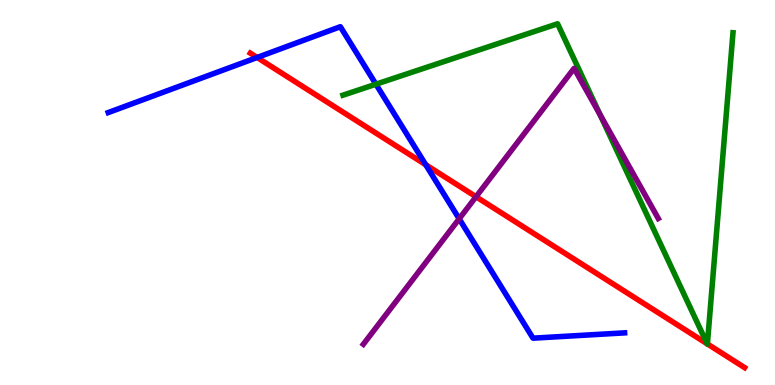[{'lines': ['blue', 'red'], 'intersections': [{'x': 3.32, 'y': 8.51}, {'x': 5.49, 'y': 5.72}]}, {'lines': ['green', 'red'], 'intersections': [{'x': 9.12, 'y': 1.07}, {'x': 9.13, 'y': 1.07}]}, {'lines': ['purple', 'red'], 'intersections': [{'x': 6.14, 'y': 4.89}]}, {'lines': ['blue', 'green'], 'intersections': [{'x': 4.85, 'y': 7.81}]}, {'lines': ['blue', 'purple'], 'intersections': [{'x': 5.92, 'y': 4.32}]}, {'lines': ['green', 'purple'], 'intersections': [{'x': 7.74, 'y': 7.02}]}]